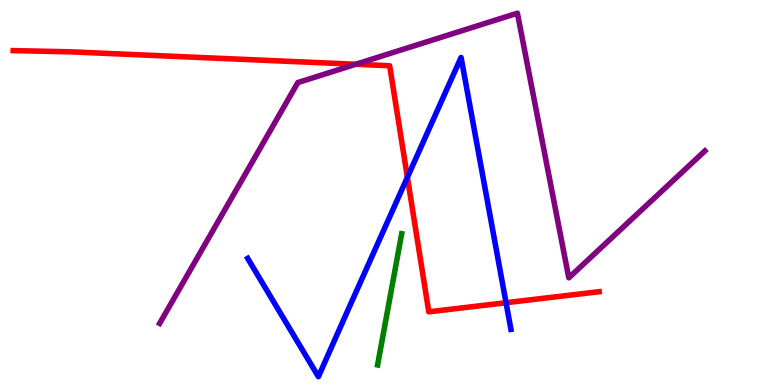[{'lines': ['blue', 'red'], 'intersections': [{'x': 5.26, 'y': 5.39}, {'x': 6.53, 'y': 2.14}]}, {'lines': ['green', 'red'], 'intersections': []}, {'lines': ['purple', 'red'], 'intersections': [{'x': 4.59, 'y': 8.33}]}, {'lines': ['blue', 'green'], 'intersections': []}, {'lines': ['blue', 'purple'], 'intersections': []}, {'lines': ['green', 'purple'], 'intersections': []}]